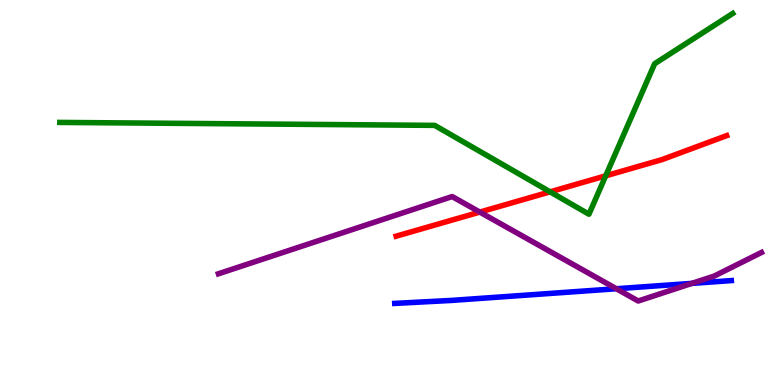[{'lines': ['blue', 'red'], 'intersections': []}, {'lines': ['green', 'red'], 'intersections': [{'x': 7.1, 'y': 5.02}, {'x': 7.82, 'y': 5.43}]}, {'lines': ['purple', 'red'], 'intersections': [{'x': 6.19, 'y': 4.49}]}, {'lines': ['blue', 'green'], 'intersections': []}, {'lines': ['blue', 'purple'], 'intersections': [{'x': 7.95, 'y': 2.5}, {'x': 8.93, 'y': 2.64}]}, {'lines': ['green', 'purple'], 'intersections': []}]